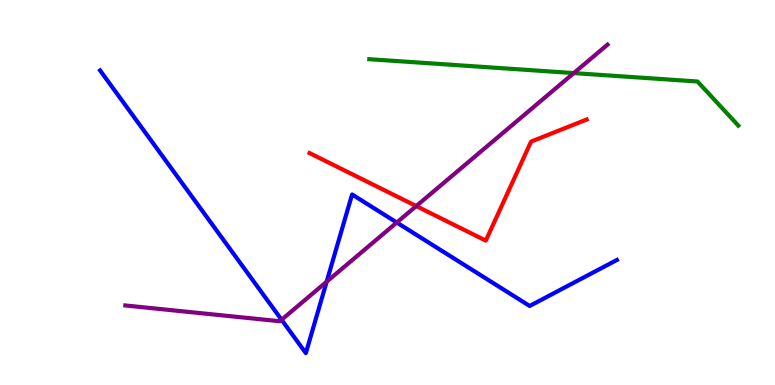[{'lines': ['blue', 'red'], 'intersections': []}, {'lines': ['green', 'red'], 'intersections': []}, {'lines': ['purple', 'red'], 'intersections': [{'x': 5.37, 'y': 4.65}]}, {'lines': ['blue', 'green'], 'intersections': []}, {'lines': ['blue', 'purple'], 'intersections': [{'x': 3.63, 'y': 1.69}, {'x': 4.21, 'y': 2.68}, {'x': 5.12, 'y': 4.22}]}, {'lines': ['green', 'purple'], 'intersections': [{'x': 7.4, 'y': 8.1}]}]